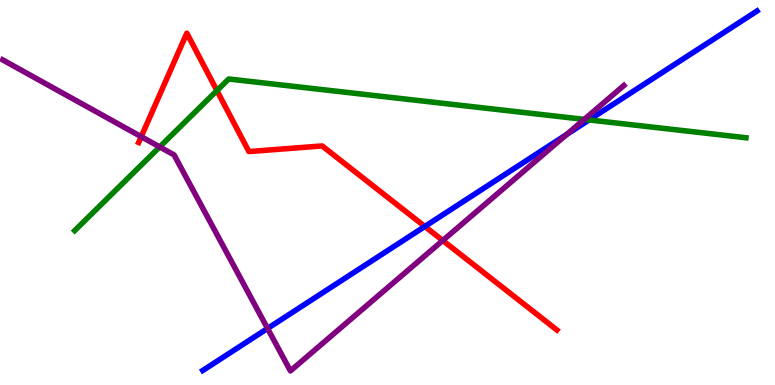[{'lines': ['blue', 'red'], 'intersections': [{'x': 5.48, 'y': 4.12}]}, {'lines': ['green', 'red'], 'intersections': [{'x': 2.8, 'y': 7.65}]}, {'lines': ['purple', 'red'], 'intersections': [{'x': 1.82, 'y': 6.45}, {'x': 5.71, 'y': 3.75}]}, {'lines': ['blue', 'green'], 'intersections': [{'x': 7.6, 'y': 6.89}]}, {'lines': ['blue', 'purple'], 'intersections': [{'x': 3.45, 'y': 1.47}, {'x': 7.31, 'y': 6.51}]}, {'lines': ['green', 'purple'], 'intersections': [{'x': 2.06, 'y': 6.18}, {'x': 7.54, 'y': 6.9}]}]